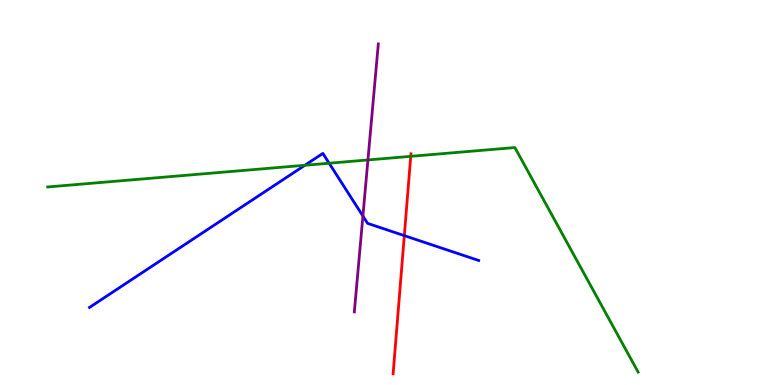[{'lines': ['blue', 'red'], 'intersections': [{'x': 5.22, 'y': 3.88}]}, {'lines': ['green', 'red'], 'intersections': [{'x': 5.3, 'y': 5.94}]}, {'lines': ['purple', 'red'], 'intersections': []}, {'lines': ['blue', 'green'], 'intersections': [{'x': 3.93, 'y': 5.71}, {'x': 4.25, 'y': 5.76}]}, {'lines': ['blue', 'purple'], 'intersections': [{'x': 4.68, 'y': 4.39}]}, {'lines': ['green', 'purple'], 'intersections': [{'x': 4.75, 'y': 5.85}]}]